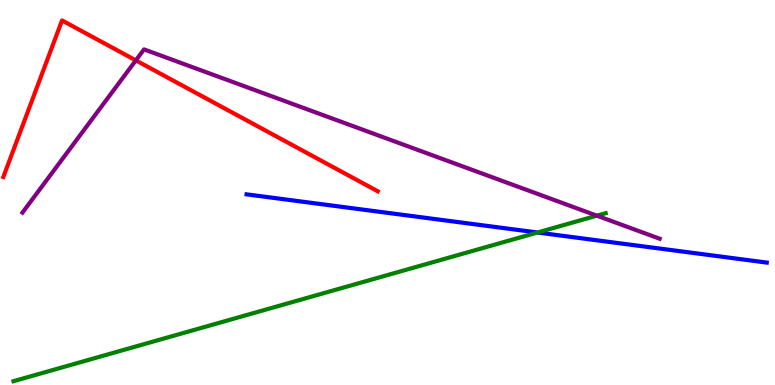[{'lines': ['blue', 'red'], 'intersections': []}, {'lines': ['green', 'red'], 'intersections': []}, {'lines': ['purple', 'red'], 'intersections': [{'x': 1.75, 'y': 8.43}]}, {'lines': ['blue', 'green'], 'intersections': [{'x': 6.94, 'y': 3.96}]}, {'lines': ['blue', 'purple'], 'intersections': []}, {'lines': ['green', 'purple'], 'intersections': [{'x': 7.7, 'y': 4.4}]}]